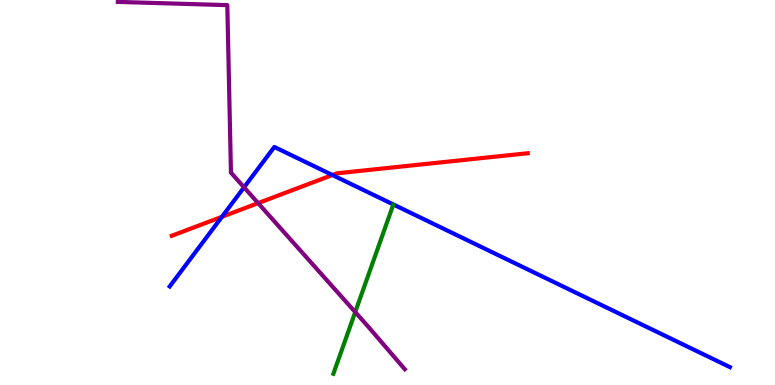[{'lines': ['blue', 'red'], 'intersections': [{'x': 2.86, 'y': 4.37}, {'x': 4.29, 'y': 5.45}]}, {'lines': ['green', 'red'], 'intersections': []}, {'lines': ['purple', 'red'], 'intersections': [{'x': 3.33, 'y': 4.72}]}, {'lines': ['blue', 'green'], 'intersections': []}, {'lines': ['blue', 'purple'], 'intersections': [{'x': 3.15, 'y': 5.13}]}, {'lines': ['green', 'purple'], 'intersections': [{'x': 4.58, 'y': 1.89}]}]